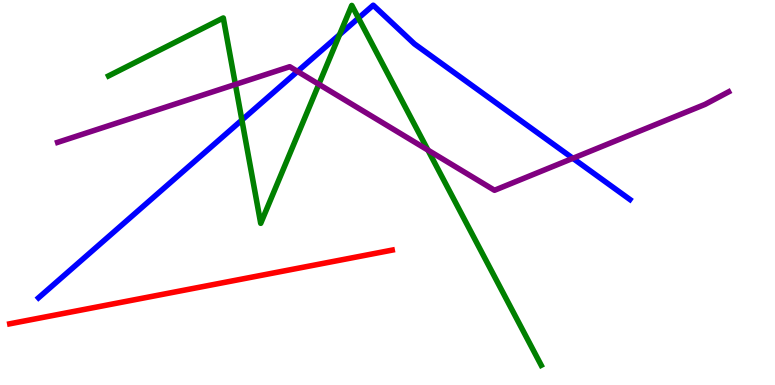[{'lines': ['blue', 'red'], 'intersections': []}, {'lines': ['green', 'red'], 'intersections': []}, {'lines': ['purple', 'red'], 'intersections': []}, {'lines': ['blue', 'green'], 'intersections': [{'x': 3.12, 'y': 6.88}, {'x': 4.38, 'y': 9.1}, {'x': 4.63, 'y': 9.53}]}, {'lines': ['blue', 'purple'], 'intersections': [{'x': 3.84, 'y': 8.15}, {'x': 7.39, 'y': 5.89}]}, {'lines': ['green', 'purple'], 'intersections': [{'x': 3.04, 'y': 7.81}, {'x': 4.11, 'y': 7.81}, {'x': 5.52, 'y': 6.1}]}]